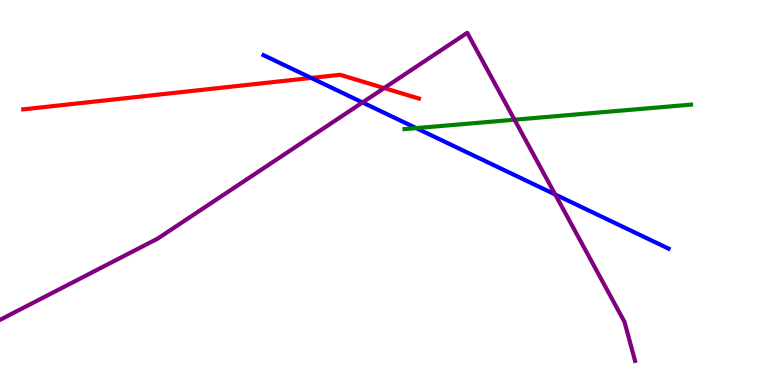[{'lines': ['blue', 'red'], 'intersections': [{'x': 4.02, 'y': 7.98}]}, {'lines': ['green', 'red'], 'intersections': []}, {'lines': ['purple', 'red'], 'intersections': [{'x': 4.96, 'y': 7.71}]}, {'lines': ['blue', 'green'], 'intersections': [{'x': 5.37, 'y': 6.67}]}, {'lines': ['blue', 'purple'], 'intersections': [{'x': 4.68, 'y': 7.34}, {'x': 7.16, 'y': 4.95}]}, {'lines': ['green', 'purple'], 'intersections': [{'x': 6.64, 'y': 6.89}]}]